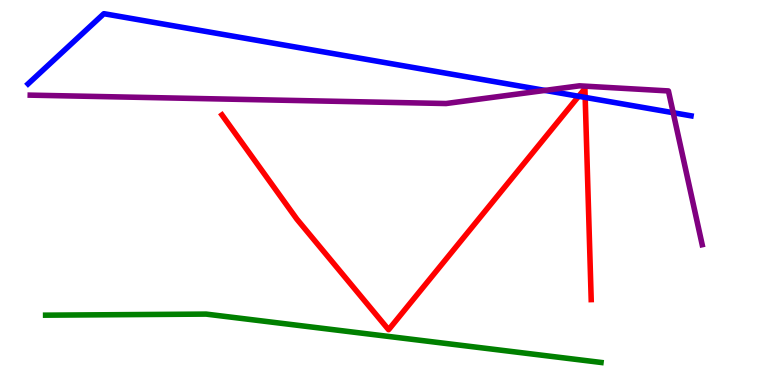[{'lines': ['blue', 'red'], 'intersections': [{'x': 7.47, 'y': 7.5}, {'x': 7.55, 'y': 7.47}]}, {'lines': ['green', 'red'], 'intersections': []}, {'lines': ['purple', 'red'], 'intersections': []}, {'lines': ['blue', 'green'], 'intersections': []}, {'lines': ['blue', 'purple'], 'intersections': [{'x': 7.03, 'y': 7.65}, {'x': 8.69, 'y': 7.07}]}, {'lines': ['green', 'purple'], 'intersections': []}]